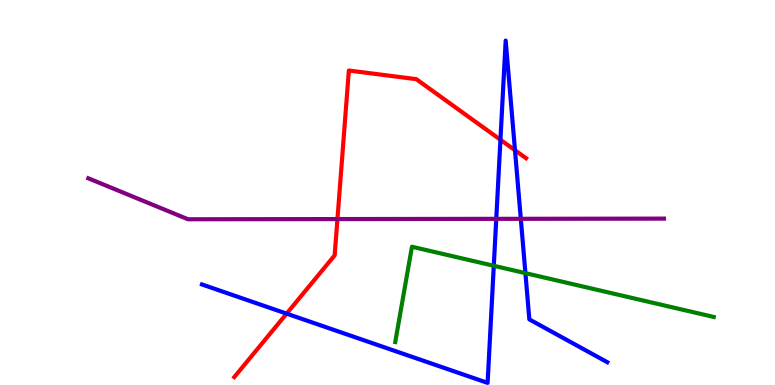[{'lines': ['blue', 'red'], 'intersections': [{'x': 3.7, 'y': 1.85}, {'x': 6.46, 'y': 6.37}, {'x': 6.64, 'y': 6.1}]}, {'lines': ['green', 'red'], 'intersections': []}, {'lines': ['purple', 'red'], 'intersections': [{'x': 4.35, 'y': 4.31}]}, {'lines': ['blue', 'green'], 'intersections': [{'x': 6.37, 'y': 3.1}, {'x': 6.78, 'y': 2.91}]}, {'lines': ['blue', 'purple'], 'intersections': [{'x': 6.4, 'y': 4.32}, {'x': 6.72, 'y': 4.32}]}, {'lines': ['green', 'purple'], 'intersections': []}]